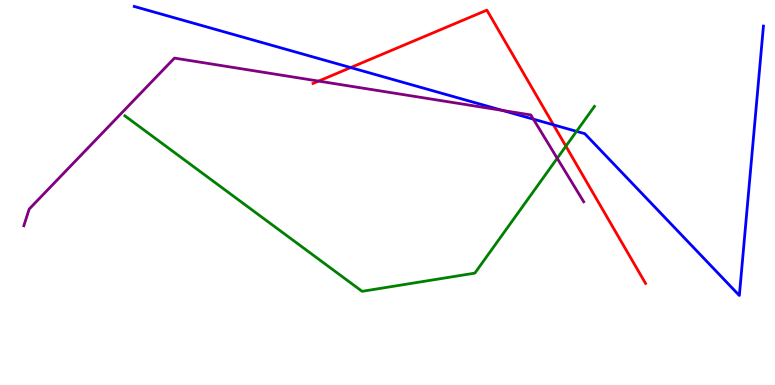[{'lines': ['blue', 'red'], 'intersections': [{'x': 4.53, 'y': 8.24}, {'x': 7.14, 'y': 6.76}]}, {'lines': ['green', 'red'], 'intersections': [{'x': 7.3, 'y': 6.2}]}, {'lines': ['purple', 'red'], 'intersections': [{'x': 4.11, 'y': 7.89}]}, {'lines': ['blue', 'green'], 'intersections': [{'x': 7.44, 'y': 6.59}]}, {'lines': ['blue', 'purple'], 'intersections': [{'x': 6.48, 'y': 7.13}, {'x': 6.88, 'y': 6.9}]}, {'lines': ['green', 'purple'], 'intersections': [{'x': 7.19, 'y': 5.89}]}]